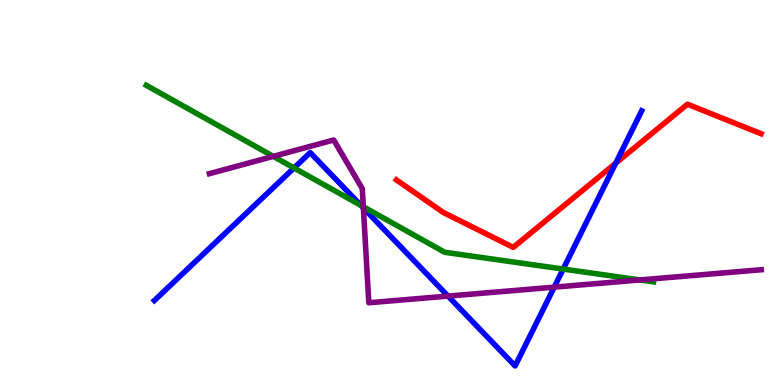[{'lines': ['blue', 'red'], 'intersections': [{'x': 7.94, 'y': 5.76}]}, {'lines': ['green', 'red'], 'intersections': []}, {'lines': ['purple', 'red'], 'intersections': []}, {'lines': ['blue', 'green'], 'intersections': [{'x': 3.79, 'y': 5.64}, {'x': 4.66, 'y': 4.67}, {'x': 7.27, 'y': 3.01}]}, {'lines': ['blue', 'purple'], 'intersections': [{'x': 4.69, 'y': 4.6}, {'x': 5.78, 'y': 2.31}, {'x': 7.15, 'y': 2.54}]}, {'lines': ['green', 'purple'], 'intersections': [{'x': 3.53, 'y': 5.94}, {'x': 4.69, 'y': 4.63}, {'x': 8.26, 'y': 2.73}]}]